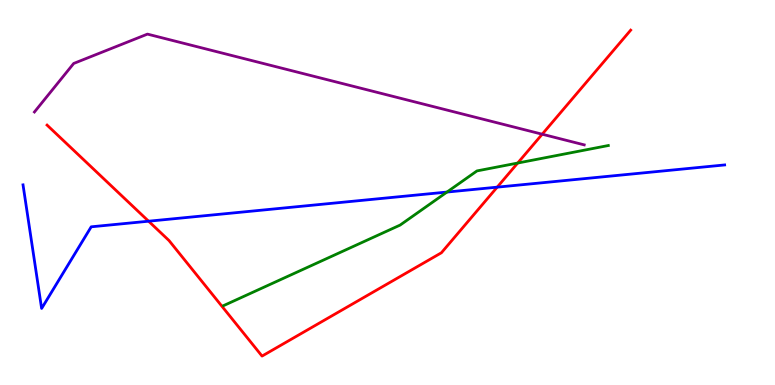[{'lines': ['blue', 'red'], 'intersections': [{'x': 1.92, 'y': 4.25}, {'x': 6.42, 'y': 5.14}]}, {'lines': ['green', 'red'], 'intersections': [{'x': 6.68, 'y': 5.77}]}, {'lines': ['purple', 'red'], 'intersections': [{'x': 7.0, 'y': 6.51}]}, {'lines': ['blue', 'green'], 'intersections': [{'x': 5.77, 'y': 5.01}]}, {'lines': ['blue', 'purple'], 'intersections': []}, {'lines': ['green', 'purple'], 'intersections': []}]